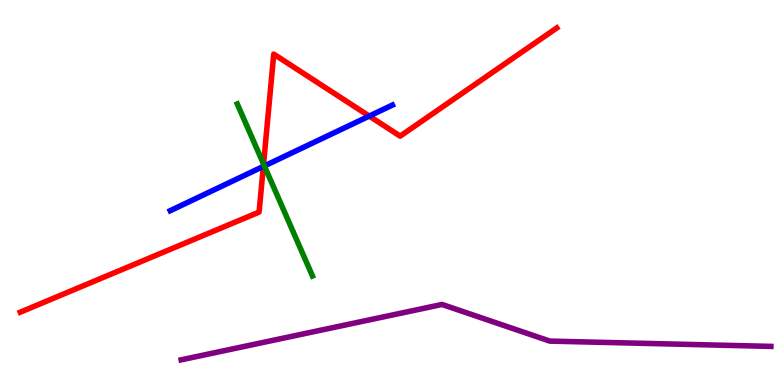[{'lines': ['blue', 'red'], 'intersections': [{'x': 3.4, 'y': 5.68}, {'x': 4.76, 'y': 6.99}]}, {'lines': ['green', 'red'], 'intersections': [{'x': 3.4, 'y': 5.74}]}, {'lines': ['purple', 'red'], 'intersections': []}, {'lines': ['blue', 'green'], 'intersections': [{'x': 3.41, 'y': 5.69}]}, {'lines': ['blue', 'purple'], 'intersections': []}, {'lines': ['green', 'purple'], 'intersections': []}]